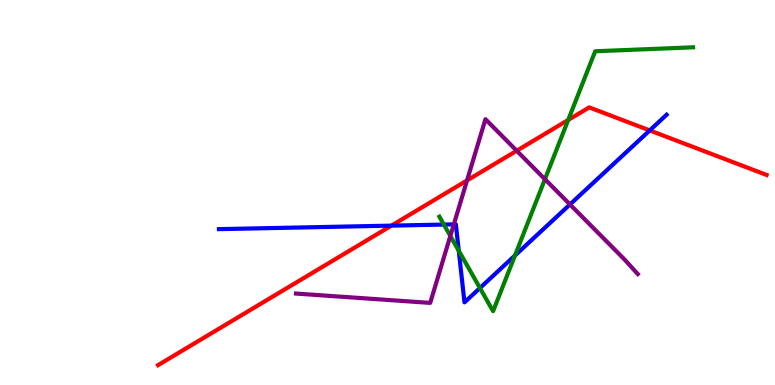[{'lines': ['blue', 'red'], 'intersections': [{'x': 5.05, 'y': 4.14}, {'x': 8.38, 'y': 6.61}]}, {'lines': ['green', 'red'], 'intersections': [{'x': 7.33, 'y': 6.88}]}, {'lines': ['purple', 'red'], 'intersections': [{'x': 6.03, 'y': 5.31}, {'x': 6.67, 'y': 6.08}]}, {'lines': ['blue', 'green'], 'intersections': [{'x': 5.73, 'y': 4.17}, {'x': 5.92, 'y': 3.49}, {'x': 6.19, 'y': 2.52}, {'x': 6.64, 'y': 3.36}]}, {'lines': ['blue', 'purple'], 'intersections': [{'x': 5.86, 'y': 4.17}, {'x': 7.35, 'y': 4.69}]}, {'lines': ['green', 'purple'], 'intersections': [{'x': 5.81, 'y': 3.87}, {'x': 7.03, 'y': 5.35}]}]